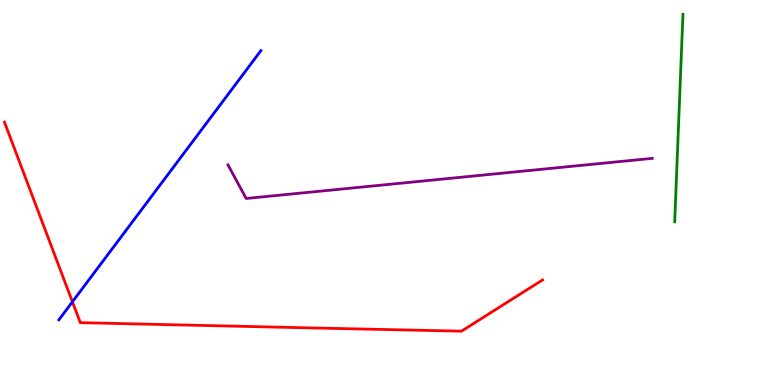[{'lines': ['blue', 'red'], 'intersections': [{'x': 0.934, 'y': 2.16}]}, {'lines': ['green', 'red'], 'intersections': []}, {'lines': ['purple', 'red'], 'intersections': []}, {'lines': ['blue', 'green'], 'intersections': []}, {'lines': ['blue', 'purple'], 'intersections': []}, {'lines': ['green', 'purple'], 'intersections': []}]